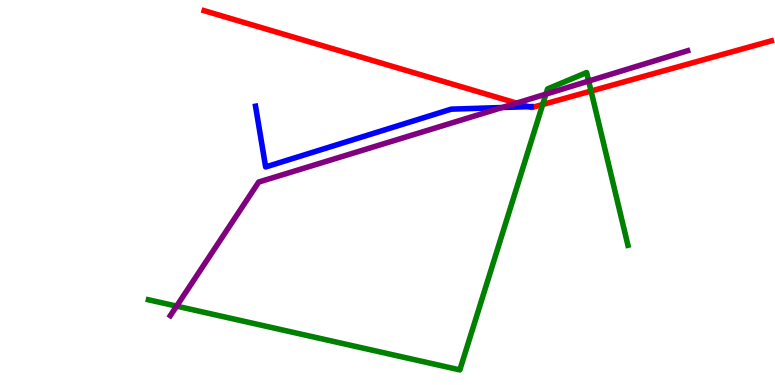[{'lines': ['blue', 'red'], 'intersections': [{'x': 6.82, 'y': 7.23}]}, {'lines': ['green', 'red'], 'intersections': [{'x': 7.0, 'y': 7.29}, {'x': 7.63, 'y': 7.64}]}, {'lines': ['purple', 'red'], 'intersections': [{'x': 6.67, 'y': 7.32}]}, {'lines': ['blue', 'green'], 'intersections': []}, {'lines': ['blue', 'purple'], 'intersections': [{'x': 6.48, 'y': 7.21}]}, {'lines': ['green', 'purple'], 'intersections': [{'x': 2.28, 'y': 2.05}, {'x': 7.04, 'y': 7.56}, {'x': 7.6, 'y': 7.9}]}]